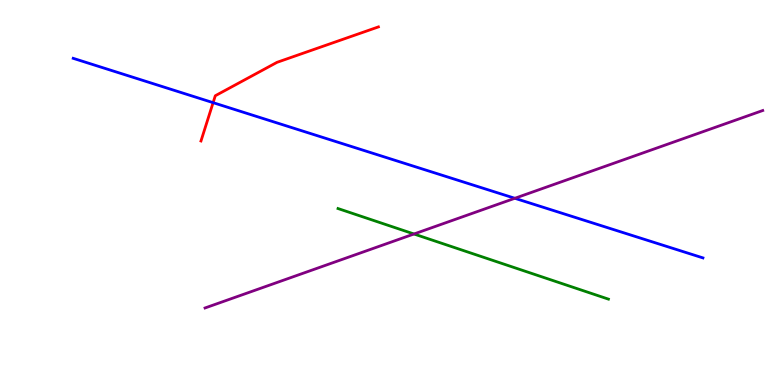[{'lines': ['blue', 'red'], 'intersections': [{'x': 2.75, 'y': 7.33}]}, {'lines': ['green', 'red'], 'intersections': []}, {'lines': ['purple', 'red'], 'intersections': []}, {'lines': ['blue', 'green'], 'intersections': []}, {'lines': ['blue', 'purple'], 'intersections': [{'x': 6.64, 'y': 4.85}]}, {'lines': ['green', 'purple'], 'intersections': [{'x': 5.34, 'y': 3.92}]}]